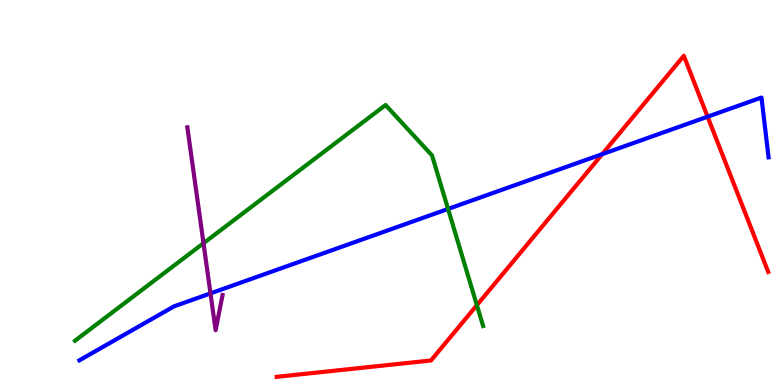[{'lines': ['blue', 'red'], 'intersections': [{'x': 7.77, 'y': 6.0}, {'x': 9.13, 'y': 6.97}]}, {'lines': ['green', 'red'], 'intersections': [{'x': 6.15, 'y': 2.07}]}, {'lines': ['purple', 'red'], 'intersections': []}, {'lines': ['blue', 'green'], 'intersections': [{'x': 5.78, 'y': 4.57}]}, {'lines': ['blue', 'purple'], 'intersections': [{'x': 2.72, 'y': 2.38}]}, {'lines': ['green', 'purple'], 'intersections': [{'x': 2.63, 'y': 3.68}]}]